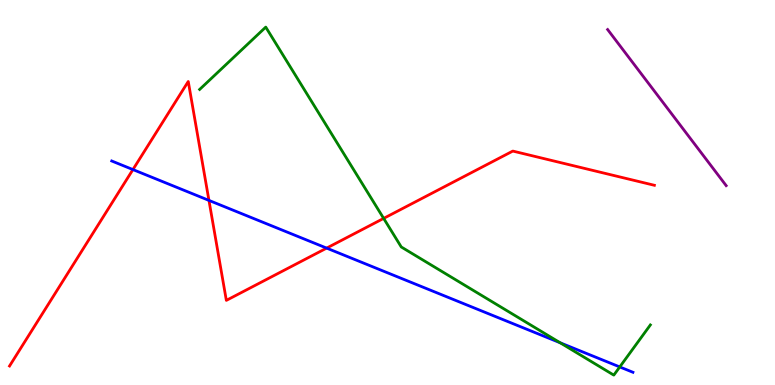[{'lines': ['blue', 'red'], 'intersections': [{'x': 1.72, 'y': 5.6}, {'x': 2.7, 'y': 4.79}, {'x': 4.21, 'y': 3.56}]}, {'lines': ['green', 'red'], 'intersections': [{'x': 4.95, 'y': 4.33}]}, {'lines': ['purple', 'red'], 'intersections': []}, {'lines': ['blue', 'green'], 'intersections': [{'x': 7.23, 'y': 1.1}, {'x': 8.0, 'y': 0.469}]}, {'lines': ['blue', 'purple'], 'intersections': []}, {'lines': ['green', 'purple'], 'intersections': []}]